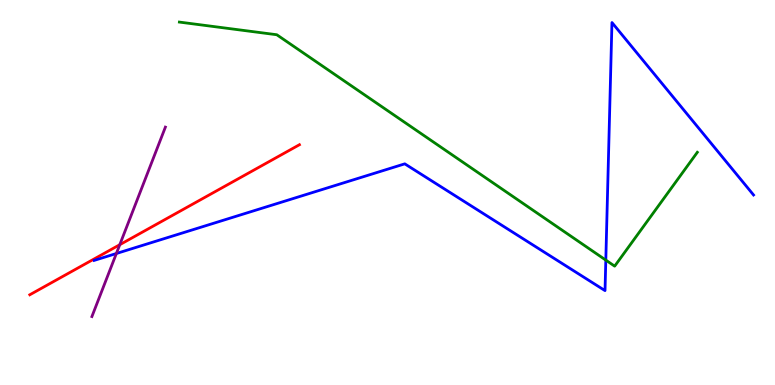[{'lines': ['blue', 'red'], 'intersections': []}, {'lines': ['green', 'red'], 'intersections': []}, {'lines': ['purple', 'red'], 'intersections': [{'x': 1.55, 'y': 3.64}]}, {'lines': ['blue', 'green'], 'intersections': [{'x': 7.82, 'y': 3.24}]}, {'lines': ['blue', 'purple'], 'intersections': [{'x': 1.5, 'y': 3.42}]}, {'lines': ['green', 'purple'], 'intersections': []}]